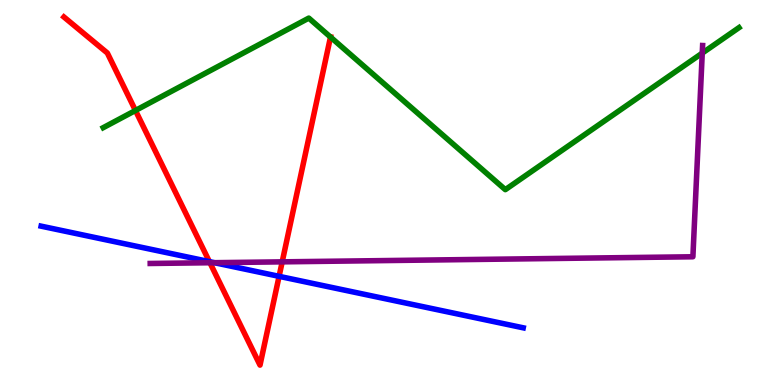[{'lines': ['blue', 'red'], 'intersections': [{'x': 2.7, 'y': 3.2}, {'x': 3.6, 'y': 2.82}]}, {'lines': ['green', 'red'], 'intersections': [{'x': 1.75, 'y': 7.13}, {'x': 4.26, 'y': 9.04}]}, {'lines': ['purple', 'red'], 'intersections': [{'x': 2.71, 'y': 3.18}, {'x': 3.64, 'y': 3.2}]}, {'lines': ['blue', 'green'], 'intersections': []}, {'lines': ['blue', 'purple'], 'intersections': [{'x': 2.77, 'y': 3.18}]}, {'lines': ['green', 'purple'], 'intersections': [{'x': 9.06, 'y': 8.62}]}]